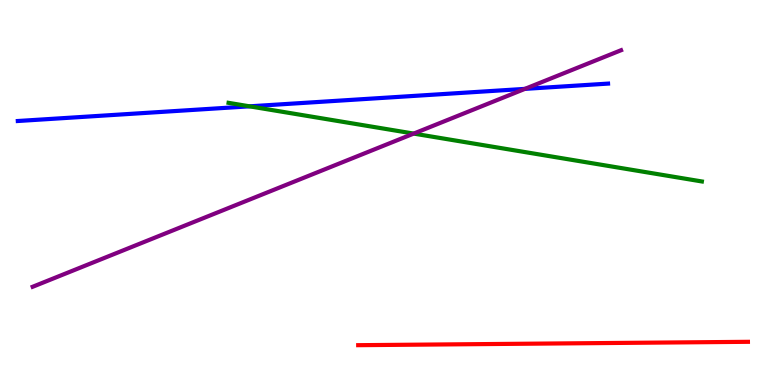[{'lines': ['blue', 'red'], 'intersections': []}, {'lines': ['green', 'red'], 'intersections': []}, {'lines': ['purple', 'red'], 'intersections': []}, {'lines': ['blue', 'green'], 'intersections': [{'x': 3.22, 'y': 7.24}]}, {'lines': ['blue', 'purple'], 'intersections': [{'x': 6.77, 'y': 7.69}]}, {'lines': ['green', 'purple'], 'intersections': [{'x': 5.34, 'y': 6.53}]}]